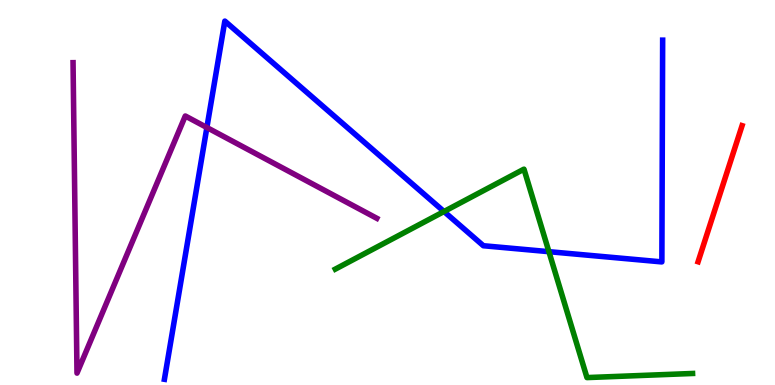[{'lines': ['blue', 'red'], 'intersections': []}, {'lines': ['green', 'red'], 'intersections': []}, {'lines': ['purple', 'red'], 'intersections': []}, {'lines': ['blue', 'green'], 'intersections': [{'x': 5.73, 'y': 4.51}, {'x': 7.08, 'y': 3.46}]}, {'lines': ['blue', 'purple'], 'intersections': [{'x': 2.67, 'y': 6.69}]}, {'lines': ['green', 'purple'], 'intersections': []}]